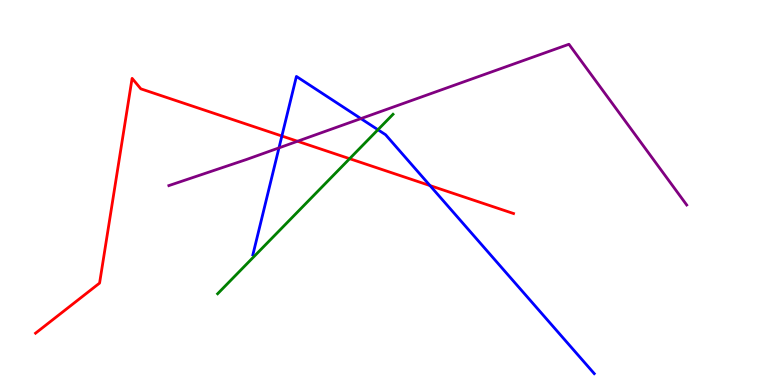[{'lines': ['blue', 'red'], 'intersections': [{'x': 3.64, 'y': 6.47}, {'x': 5.55, 'y': 5.18}]}, {'lines': ['green', 'red'], 'intersections': [{'x': 4.51, 'y': 5.88}]}, {'lines': ['purple', 'red'], 'intersections': [{'x': 3.84, 'y': 6.33}]}, {'lines': ['blue', 'green'], 'intersections': [{'x': 4.88, 'y': 6.63}]}, {'lines': ['blue', 'purple'], 'intersections': [{'x': 3.6, 'y': 6.16}, {'x': 4.66, 'y': 6.92}]}, {'lines': ['green', 'purple'], 'intersections': []}]